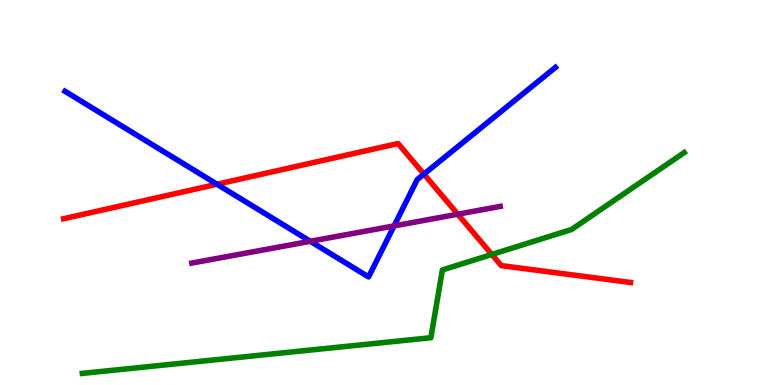[{'lines': ['blue', 'red'], 'intersections': [{'x': 2.8, 'y': 5.21}, {'x': 5.47, 'y': 5.48}]}, {'lines': ['green', 'red'], 'intersections': [{'x': 6.35, 'y': 3.39}]}, {'lines': ['purple', 'red'], 'intersections': [{'x': 5.91, 'y': 4.44}]}, {'lines': ['blue', 'green'], 'intersections': []}, {'lines': ['blue', 'purple'], 'intersections': [{'x': 4.0, 'y': 3.73}, {'x': 5.08, 'y': 4.13}]}, {'lines': ['green', 'purple'], 'intersections': []}]